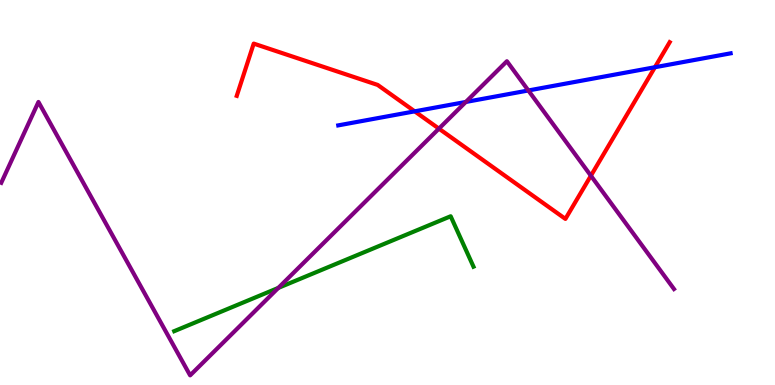[{'lines': ['blue', 'red'], 'intersections': [{'x': 5.35, 'y': 7.11}, {'x': 8.45, 'y': 8.25}]}, {'lines': ['green', 'red'], 'intersections': []}, {'lines': ['purple', 'red'], 'intersections': [{'x': 5.66, 'y': 6.66}, {'x': 7.62, 'y': 5.44}]}, {'lines': ['blue', 'green'], 'intersections': []}, {'lines': ['blue', 'purple'], 'intersections': [{'x': 6.01, 'y': 7.35}, {'x': 6.82, 'y': 7.65}]}, {'lines': ['green', 'purple'], 'intersections': [{'x': 3.59, 'y': 2.52}]}]